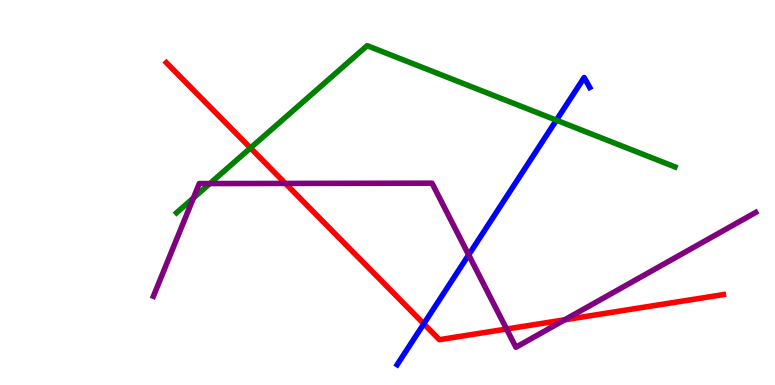[{'lines': ['blue', 'red'], 'intersections': [{'x': 5.47, 'y': 1.59}]}, {'lines': ['green', 'red'], 'intersections': [{'x': 3.23, 'y': 6.16}]}, {'lines': ['purple', 'red'], 'intersections': [{'x': 3.68, 'y': 5.24}, {'x': 6.54, 'y': 1.45}, {'x': 7.29, 'y': 1.69}]}, {'lines': ['blue', 'green'], 'intersections': [{'x': 7.18, 'y': 6.88}]}, {'lines': ['blue', 'purple'], 'intersections': [{'x': 6.05, 'y': 3.38}]}, {'lines': ['green', 'purple'], 'intersections': [{'x': 2.5, 'y': 4.86}, {'x': 2.71, 'y': 5.23}]}]